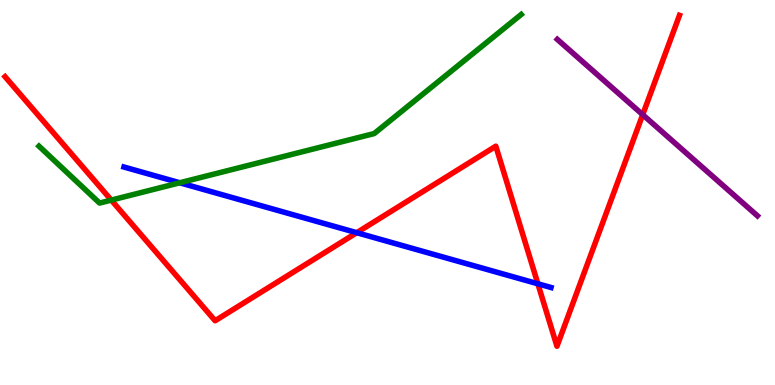[{'lines': ['blue', 'red'], 'intersections': [{'x': 4.6, 'y': 3.96}, {'x': 6.94, 'y': 2.63}]}, {'lines': ['green', 'red'], 'intersections': [{'x': 1.44, 'y': 4.8}]}, {'lines': ['purple', 'red'], 'intersections': [{'x': 8.29, 'y': 7.02}]}, {'lines': ['blue', 'green'], 'intersections': [{'x': 2.32, 'y': 5.25}]}, {'lines': ['blue', 'purple'], 'intersections': []}, {'lines': ['green', 'purple'], 'intersections': []}]